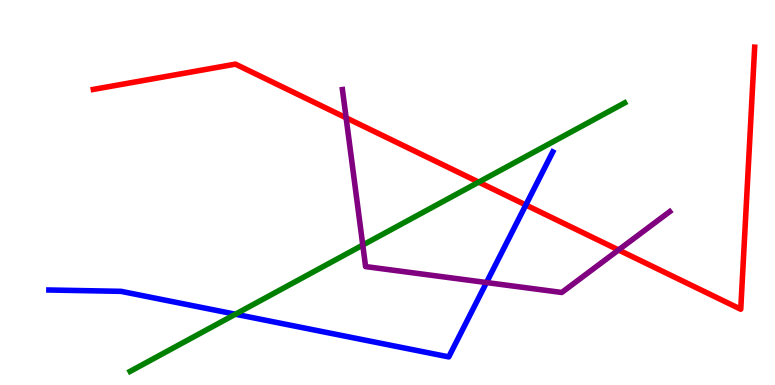[{'lines': ['blue', 'red'], 'intersections': [{'x': 6.78, 'y': 4.68}]}, {'lines': ['green', 'red'], 'intersections': [{'x': 6.18, 'y': 5.27}]}, {'lines': ['purple', 'red'], 'intersections': [{'x': 4.47, 'y': 6.94}, {'x': 7.98, 'y': 3.51}]}, {'lines': ['blue', 'green'], 'intersections': [{'x': 3.04, 'y': 1.84}]}, {'lines': ['blue', 'purple'], 'intersections': [{'x': 6.28, 'y': 2.66}]}, {'lines': ['green', 'purple'], 'intersections': [{'x': 4.68, 'y': 3.63}]}]